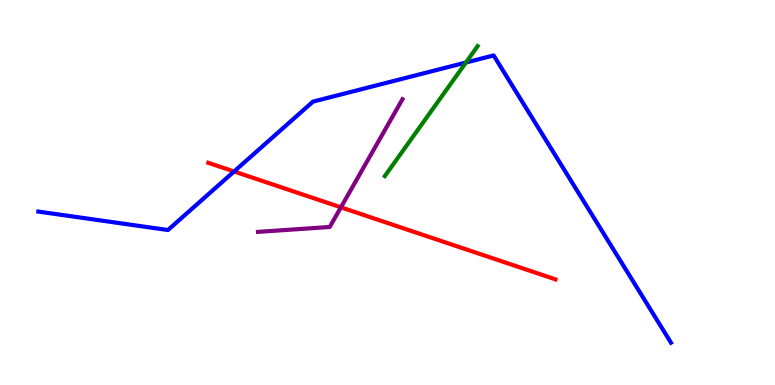[{'lines': ['blue', 'red'], 'intersections': [{'x': 3.02, 'y': 5.55}]}, {'lines': ['green', 'red'], 'intersections': []}, {'lines': ['purple', 'red'], 'intersections': [{'x': 4.4, 'y': 4.61}]}, {'lines': ['blue', 'green'], 'intersections': [{'x': 6.01, 'y': 8.38}]}, {'lines': ['blue', 'purple'], 'intersections': []}, {'lines': ['green', 'purple'], 'intersections': []}]